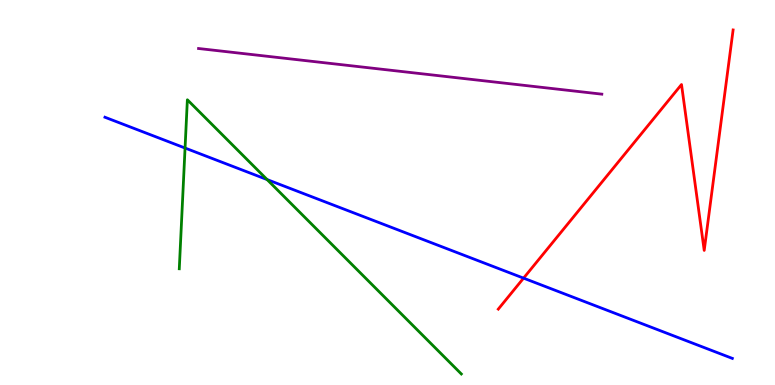[{'lines': ['blue', 'red'], 'intersections': [{'x': 6.76, 'y': 2.78}]}, {'lines': ['green', 'red'], 'intersections': []}, {'lines': ['purple', 'red'], 'intersections': []}, {'lines': ['blue', 'green'], 'intersections': [{'x': 2.39, 'y': 6.15}, {'x': 3.45, 'y': 5.34}]}, {'lines': ['blue', 'purple'], 'intersections': []}, {'lines': ['green', 'purple'], 'intersections': []}]